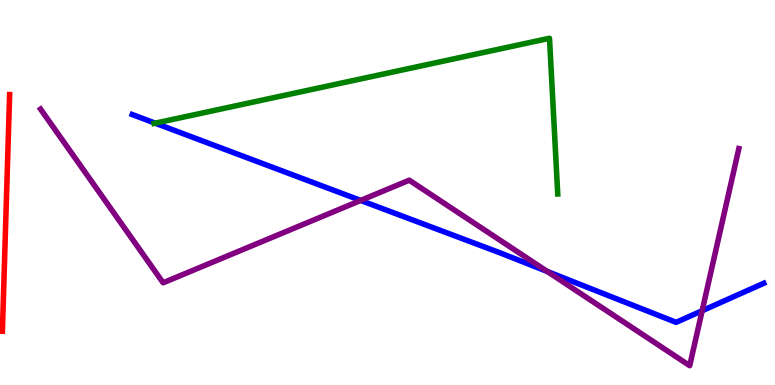[{'lines': ['blue', 'red'], 'intersections': []}, {'lines': ['green', 'red'], 'intersections': []}, {'lines': ['purple', 'red'], 'intersections': []}, {'lines': ['blue', 'green'], 'intersections': [{'x': 2.0, 'y': 6.8}]}, {'lines': ['blue', 'purple'], 'intersections': [{'x': 4.65, 'y': 4.79}, {'x': 7.06, 'y': 2.95}, {'x': 9.06, 'y': 1.93}]}, {'lines': ['green', 'purple'], 'intersections': []}]